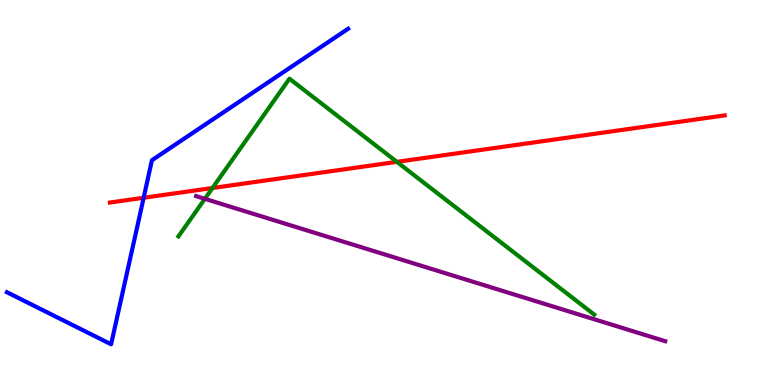[{'lines': ['blue', 'red'], 'intersections': [{'x': 1.85, 'y': 4.86}]}, {'lines': ['green', 'red'], 'intersections': [{'x': 2.74, 'y': 5.12}, {'x': 5.12, 'y': 5.8}]}, {'lines': ['purple', 'red'], 'intersections': []}, {'lines': ['blue', 'green'], 'intersections': []}, {'lines': ['blue', 'purple'], 'intersections': []}, {'lines': ['green', 'purple'], 'intersections': [{'x': 2.64, 'y': 4.84}]}]